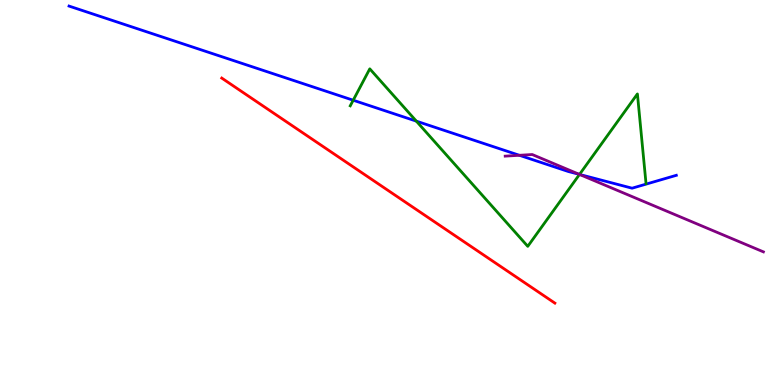[{'lines': ['blue', 'red'], 'intersections': []}, {'lines': ['green', 'red'], 'intersections': []}, {'lines': ['purple', 'red'], 'intersections': []}, {'lines': ['blue', 'green'], 'intersections': [{'x': 4.56, 'y': 7.4}, {'x': 5.37, 'y': 6.85}, {'x': 7.48, 'y': 5.47}]}, {'lines': ['blue', 'purple'], 'intersections': [{'x': 6.7, 'y': 5.97}, {'x': 7.48, 'y': 5.47}]}, {'lines': ['green', 'purple'], 'intersections': [{'x': 7.48, 'y': 5.47}]}]